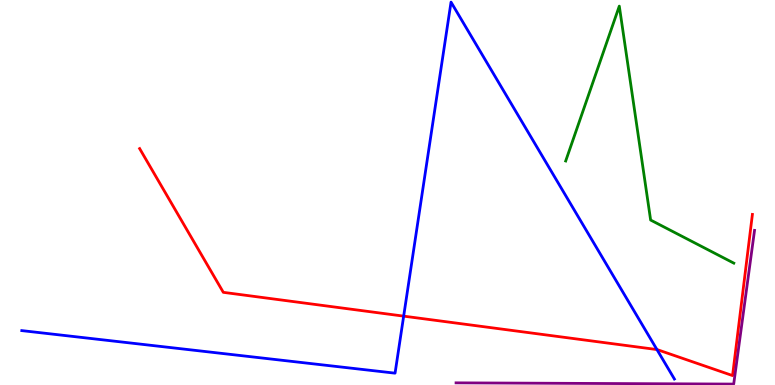[{'lines': ['blue', 'red'], 'intersections': [{'x': 5.21, 'y': 1.79}, {'x': 8.48, 'y': 0.92}]}, {'lines': ['green', 'red'], 'intersections': []}, {'lines': ['purple', 'red'], 'intersections': []}, {'lines': ['blue', 'green'], 'intersections': []}, {'lines': ['blue', 'purple'], 'intersections': []}, {'lines': ['green', 'purple'], 'intersections': []}]